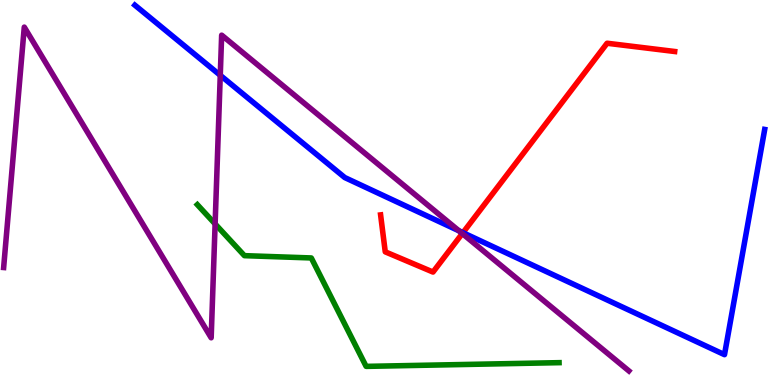[{'lines': ['blue', 'red'], 'intersections': [{'x': 5.97, 'y': 3.96}]}, {'lines': ['green', 'red'], 'intersections': []}, {'lines': ['purple', 'red'], 'intersections': [{'x': 5.97, 'y': 3.93}]}, {'lines': ['blue', 'green'], 'intersections': []}, {'lines': ['blue', 'purple'], 'intersections': [{'x': 2.84, 'y': 8.04}, {'x': 5.92, 'y': 4.0}]}, {'lines': ['green', 'purple'], 'intersections': [{'x': 2.78, 'y': 4.18}]}]